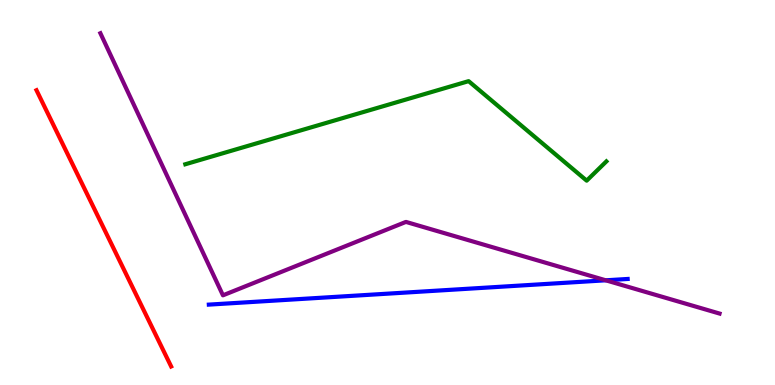[{'lines': ['blue', 'red'], 'intersections': []}, {'lines': ['green', 'red'], 'intersections': []}, {'lines': ['purple', 'red'], 'intersections': []}, {'lines': ['blue', 'green'], 'intersections': []}, {'lines': ['blue', 'purple'], 'intersections': [{'x': 7.82, 'y': 2.72}]}, {'lines': ['green', 'purple'], 'intersections': []}]